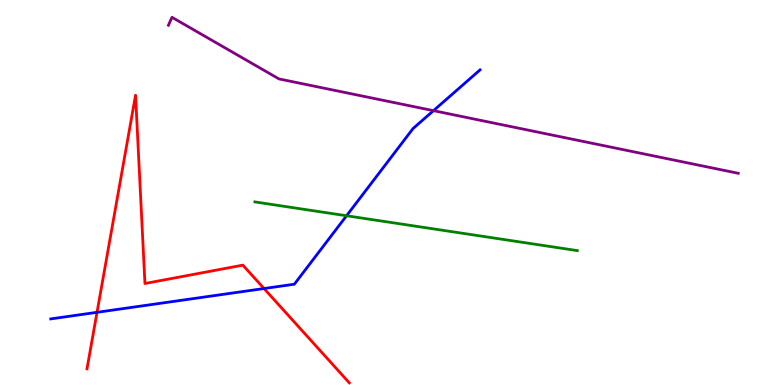[{'lines': ['blue', 'red'], 'intersections': [{'x': 1.25, 'y': 1.89}, {'x': 3.41, 'y': 2.51}]}, {'lines': ['green', 'red'], 'intersections': []}, {'lines': ['purple', 'red'], 'intersections': []}, {'lines': ['blue', 'green'], 'intersections': [{'x': 4.47, 'y': 4.4}]}, {'lines': ['blue', 'purple'], 'intersections': [{'x': 5.59, 'y': 7.13}]}, {'lines': ['green', 'purple'], 'intersections': []}]